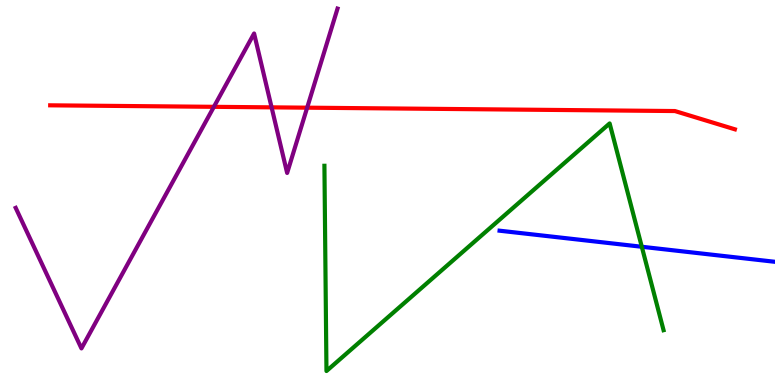[{'lines': ['blue', 'red'], 'intersections': []}, {'lines': ['green', 'red'], 'intersections': []}, {'lines': ['purple', 'red'], 'intersections': [{'x': 2.76, 'y': 7.23}, {'x': 3.5, 'y': 7.21}, {'x': 3.96, 'y': 7.2}]}, {'lines': ['blue', 'green'], 'intersections': [{'x': 8.28, 'y': 3.59}]}, {'lines': ['blue', 'purple'], 'intersections': []}, {'lines': ['green', 'purple'], 'intersections': []}]